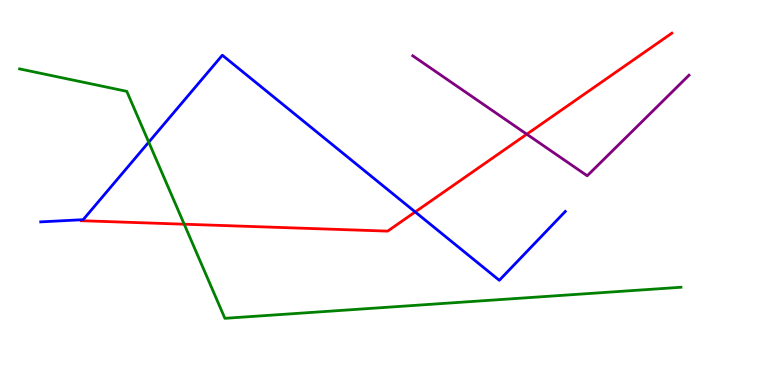[{'lines': ['blue', 'red'], 'intersections': [{'x': 5.36, 'y': 4.49}]}, {'lines': ['green', 'red'], 'intersections': [{'x': 2.38, 'y': 4.18}]}, {'lines': ['purple', 'red'], 'intersections': [{'x': 6.8, 'y': 6.51}]}, {'lines': ['blue', 'green'], 'intersections': [{'x': 1.92, 'y': 6.31}]}, {'lines': ['blue', 'purple'], 'intersections': []}, {'lines': ['green', 'purple'], 'intersections': []}]